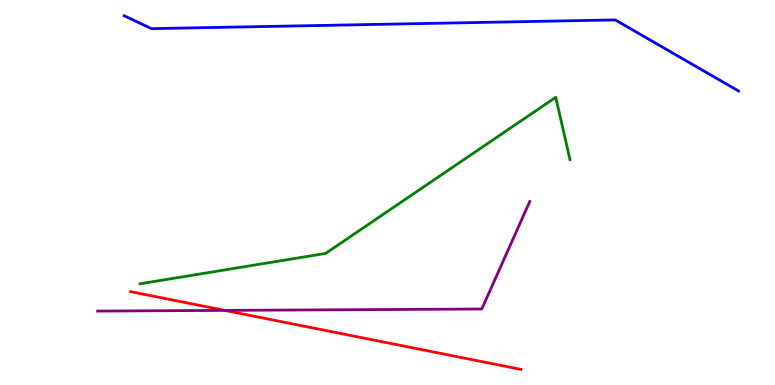[{'lines': ['blue', 'red'], 'intersections': []}, {'lines': ['green', 'red'], 'intersections': []}, {'lines': ['purple', 'red'], 'intersections': [{'x': 2.9, 'y': 1.94}]}, {'lines': ['blue', 'green'], 'intersections': []}, {'lines': ['blue', 'purple'], 'intersections': []}, {'lines': ['green', 'purple'], 'intersections': []}]